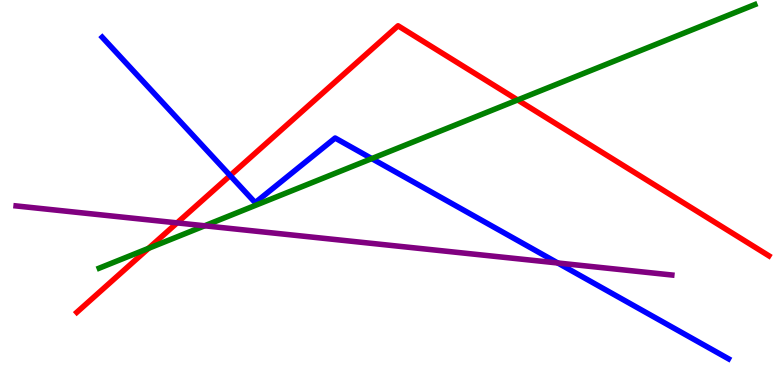[{'lines': ['blue', 'red'], 'intersections': [{'x': 2.97, 'y': 5.44}]}, {'lines': ['green', 'red'], 'intersections': [{'x': 1.92, 'y': 3.55}, {'x': 6.68, 'y': 7.4}]}, {'lines': ['purple', 'red'], 'intersections': [{'x': 2.29, 'y': 4.21}]}, {'lines': ['blue', 'green'], 'intersections': [{'x': 4.8, 'y': 5.88}]}, {'lines': ['blue', 'purple'], 'intersections': [{'x': 7.2, 'y': 3.17}]}, {'lines': ['green', 'purple'], 'intersections': [{'x': 2.64, 'y': 4.14}]}]